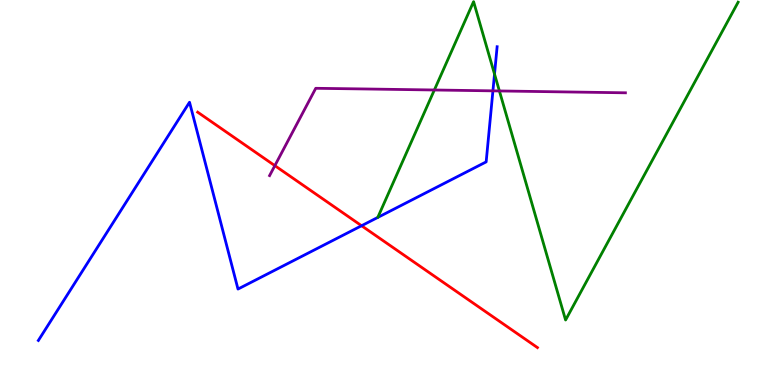[{'lines': ['blue', 'red'], 'intersections': [{'x': 4.67, 'y': 4.14}]}, {'lines': ['green', 'red'], 'intersections': []}, {'lines': ['purple', 'red'], 'intersections': [{'x': 3.55, 'y': 5.7}]}, {'lines': ['blue', 'green'], 'intersections': [{'x': 6.38, 'y': 8.08}]}, {'lines': ['blue', 'purple'], 'intersections': [{'x': 6.36, 'y': 7.64}]}, {'lines': ['green', 'purple'], 'intersections': [{'x': 5.6, 'y': 7.66}, {'x': 6.44, 'y': 7.64}]}]